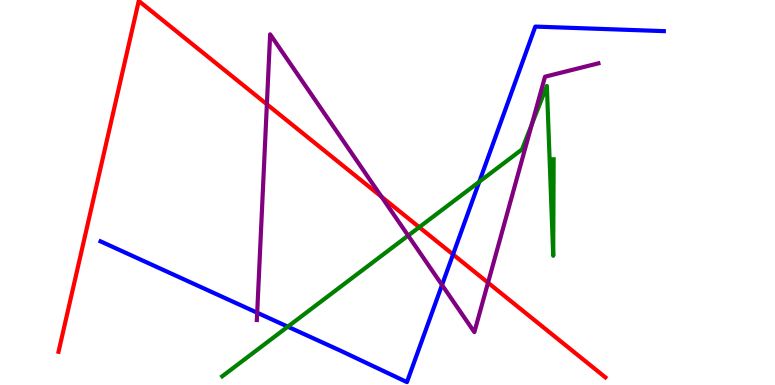[{'lines': ['blue', 'red'], 'intersections': [{'x': 5.85, 'y': 3.39}]}, {'lines': ['green', 'red'], 'intersections': [{'x': 5.41, 'y': 4.1}]}, {'lines': ['purple', 'red'], 'intersections': [{'x': 3.44, 'y': 7.29}, {'x': 4.92, 'y': 4.89}, {'x': 6.3, 'y': 2.66}]}, {'lines': ['blue', 'green'], 'intersections': [{'x': 3.71, 'y': 1.51}, {'x': 6.18, 'y': 5.28}]}, {'lines': ['blue', 'purple'], 'intersections': [{'x': 3.32, 'y': 1.88}, {'x': 5.7, 'y': 2.6}]}, {'lines': ['green', 'purple'], 'intersections': [{'x': 5.27, 'y': 3.88}, {'x': 6.86, 'y': 6.77}]}]